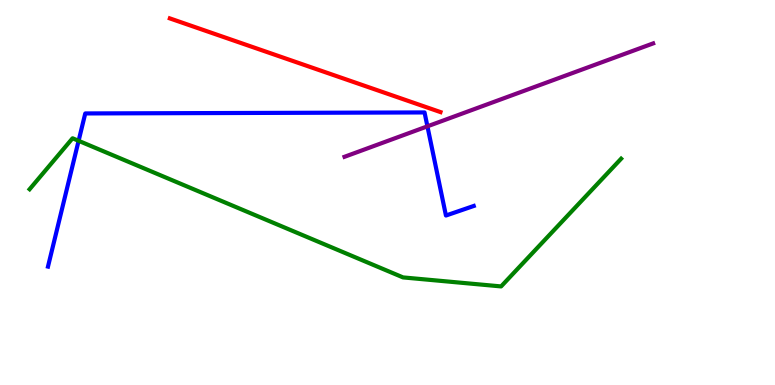[{'lines': ['blue', 'red'], 'intersections': []}, {'lines': ['green', 'red'], 'intersections': []}, {'lines': ['purple', 'red'], 'intersections': []}, {'lines': ['blue', 'green'], 'intersections': [{'x': 1.01, 'y': 6.34}]}, {'lines': ['blue', 'purple'], 'intersections': [{'x': 5.52, 'y': 6.72}]}, {'lines': ['green', 'purple'], 'intersections': []}]